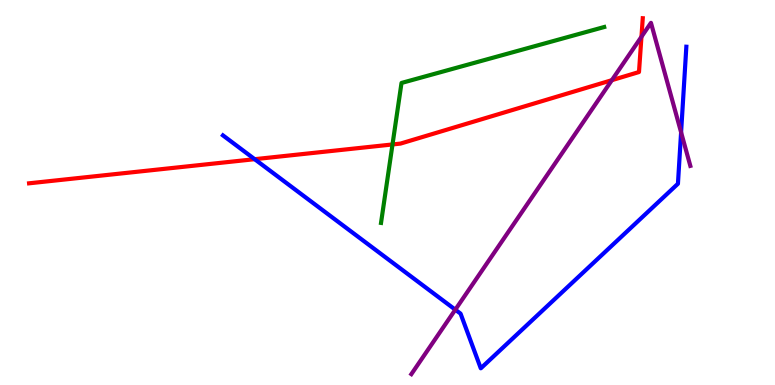[{'lines': ['blue', 'red'], 'intersections': [{'x': 3.29, 'y': 5.87}]}, {'lines': ['green', 'red'], 'intersections': [{'x': 5.06, 'y': 6.25}]}, {'lines': ['purple', 'red'], 'intersections': [{'x': 7.89, 'y': 7.92}, {'x': 8.28, 'y': 9.04}]}, {'lines': ['blue', 'green'], 'intersections': []}, {'lines': ['blue', 'purple'], 'intersections': [{'x': 5.87, 'y': 1.96}, {'x': 8.79, 'y': 6.56}]}, {'lines': ['green', 'purple'], 'intersections': []}]